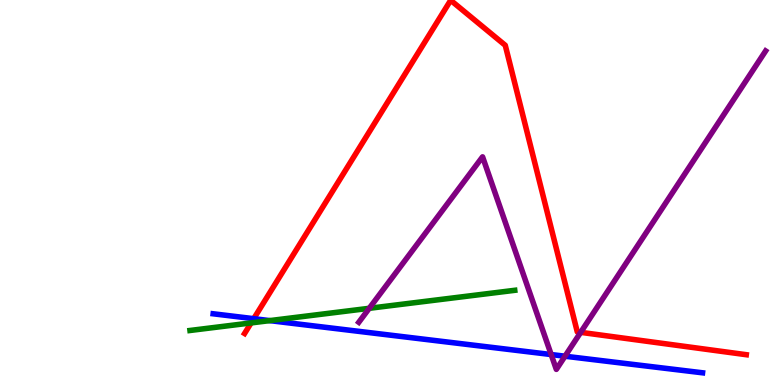[{'lines': ['blue', 'red'], 'intersections': [{'x': 3.27, 'y': 1.72}]}, {'lines': ['green', 'red'], 'intersections': [{'x': 3.24, 'y': 1.61}]}, {'lines': ['purple', 'red'], 'intersections': [{'x': 7.49, 'y': 1.37}]}, {'lines': ['blue', 'green'], 'intersections': [{'x': 3.48, 'y': 1.67}]}, {'lines': ['blue', 'purple'], 'intersections': [{'x': 7.11, 'y': 0.791}, {'x': 7.29, 'y': 0.748}]}, {'lines': ['green', 'purple'], 'intersections': [{'x': 4.76, 'y': 1.99}]}]